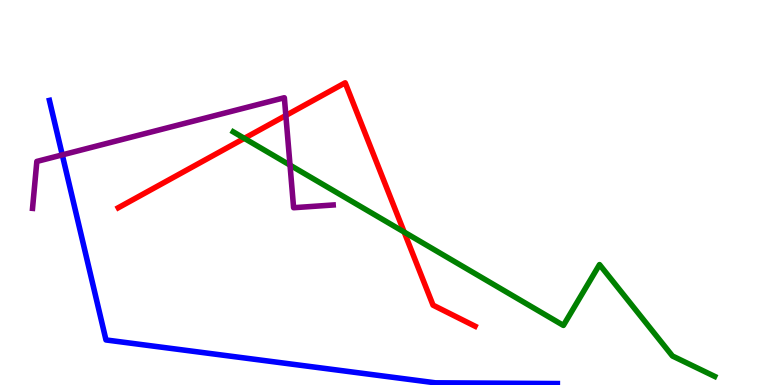[{'lines': ['blue', 'red'], 'intersections': []}, {'lines': ['green', 'red'], 'intersections': [{'x': 3.15, 'y': 6.41}, {'x': 5.21, 'y': 3.97}]}, {'lines': ['purple', 'red'], 'intersections': [{'x': 3.69, 'y': 7.0}]}, {'lines': ['blue', 'green'], 'intersections': []}, {'lines': ['blue', 'purple'], 'intersections': [{'x': 0.804, 'y': 5.98}]}, {'lines': ['green', 'purple'], 'intersections': [{'x': 3.74, 'y': 5.71}]}]